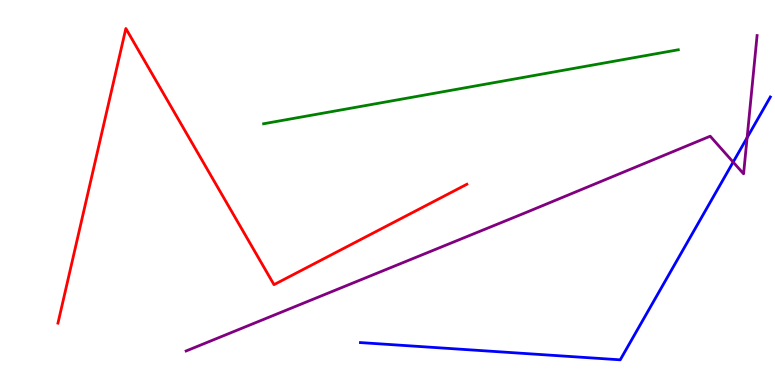[{'lines': ['blue', 'red'], 'intersections': []}, {'lines': ['green', 'red'], 'intersections': []}, {'lines': ['purple', 'red'], 'intersections': []}, {'lines': ['blue', 'green'], 'intersections': []}, {'lines': ['blue', 'purple'], 'intersections': [{'x': 9.46, 'y': 5.79}, {'x': 9.64, 'y': 6.42}]}, {'lines': ['green', 'purple'], 'intersections': []}]